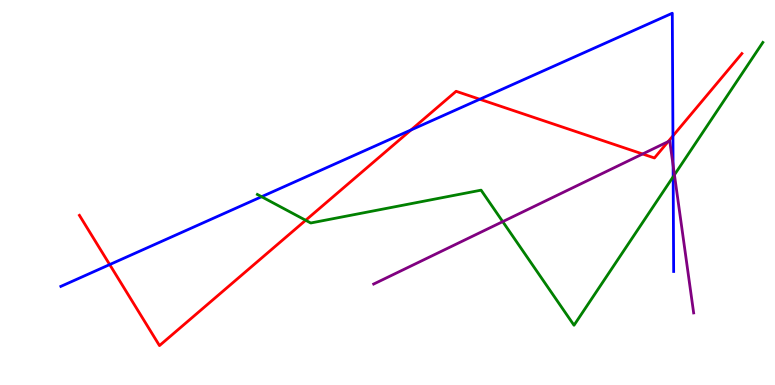[{'lines': ['blue', 'red'], 'intersections': [{'x': 1.42, 'y': 3.13}, {'x': 5.3, 'y': 6.62}, {'x': 6.19, 'y': 7.42}, {'x': 8.68, 'y': 6.47}]}, {'lines': ['green', 'red'], 'intersections': [{'x': 3.94, 'y': 4.28}]}, {'lines': ['purple', 'red'], 'intersections': [{'x': 8.29, 'y': 6.0}, {'x': 8.62, 'y': 6.32}]}, {'lines': ['blue', 'green'], 'intersections': [{'x': 3.38, 'y': 4.89}, {'x': 8.69, 'y': 5.41}]}, {'lines': ['blue', 'purple'], 'intersections': [{'x': 8.69, 'y': 5.71}]}, {'lines': ['green', 'purple'], 'intersections': [{'x': 6.49, 'y': 4.24}, {'x': 8.7, 'y': 5.46}]}]